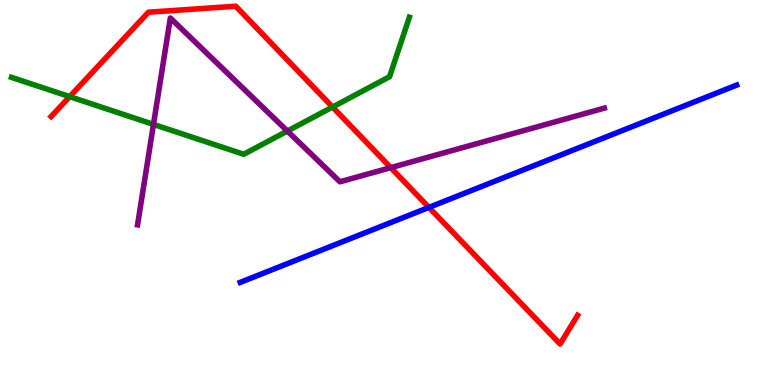[{'lines': ['blue', 'red'], 'intersections': [{'x': 5.53, 'y': 4.61}]}, {'lines': ['green', 'red'], 'intersections': [{'x': 0.899, 'y': 7.49}, {'x': 4.29, 'y': 7.22}]}, {'lines': ['purple', 'red'], 'intersections': [{'x': 5.04, 'y': 5.65}]}, {'lines': ['blue', 'green'], 'intersections': []}, {'lines': ['blue', 'purple'], 'intersections': []}, {'lines': ['green', 'purple'], 'intersections': [{'x': 1.98, 'y': 6.77}, {'x': 3.71, 'y': 6.6}]}]